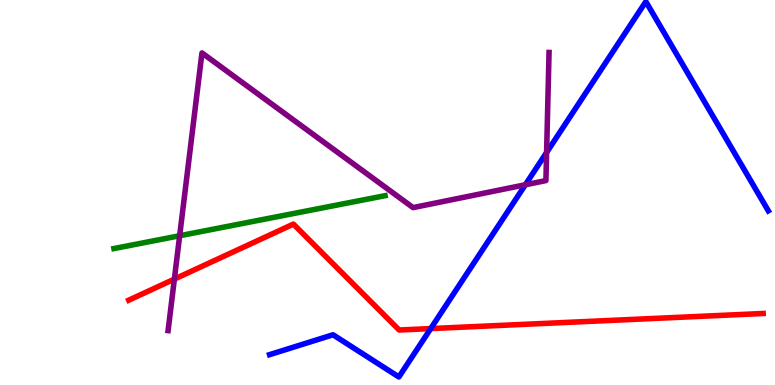[{'lines': ['blue', 'red'], 'intersections': [{'x': 5.56, 'y': 1.47}]}, {'lines': ['green', 'red'], 'intersections': []}, {'lines': ['purple', 'red'], 'intersections': [{'x': 2.25, 'y': 2.75}]}, {'lines': ['blue', 'green'], 'intersections': []}, {'lines': ['blue', 'purple'], 'intersections': [{'x': 6.78, 'y': 5.2}, {'x': 7.05, 'y': 6.04}]}, {'lines': ['green', 'purple'], 'intersections': [{'x': 2.32, 'y': 3.88}]}]